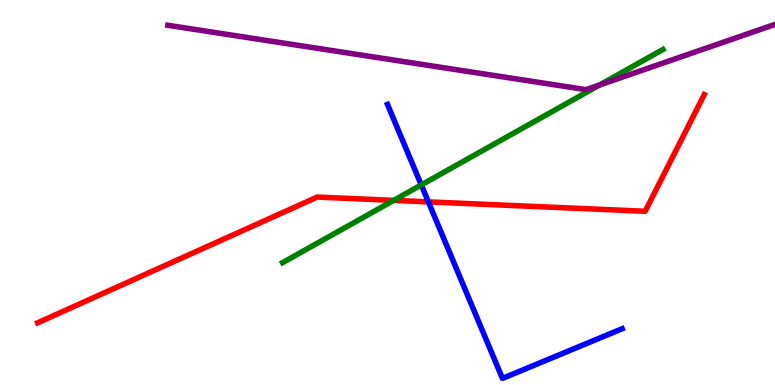[{'lines': ['blue', 'red'], 'intersections': [{'x': 5.53, 'y': 4.76}]}, {'lines': ['green', 'red'], 'intersections': [{'x': 5.08, 'y': 4.8}]}, {'lines': ['purple', 'red'], 'intersections': []}, {'lines': ['blue', 'green'], 'intersections': [{'x': 5.44, 'y': 5.2}]}, {'lines': ['blue', 'purple'], 'intersections': []}, {'lines': ['green', 'purple'], 'intersections': [{'x': 7.74, 'y': 7.79}]}]